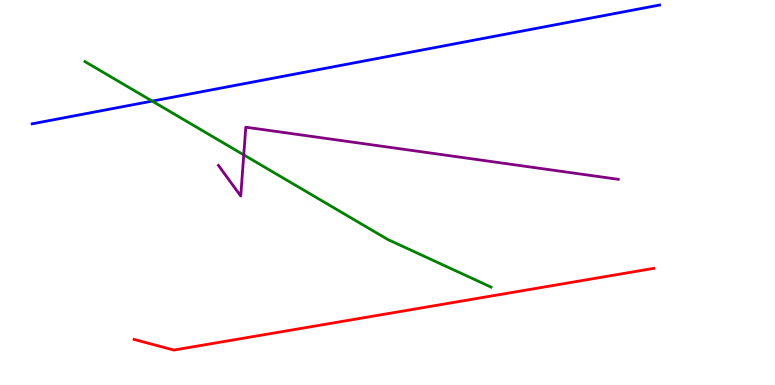[{'lines': ['blue', 'red'], 'intersections': []}, {'lines': ['green', 'red'], 'intersections': []}, {'lines': ['purple', 'red'], 'intersections': []}, {'lines': ['blue', 'green'], 'intersections': [{'x': 1.96, 'y': 7.37}]}, {'lines': ['blue', 'purple'], 'intersections': []}, {'lines': ['green', 'purple'], 'intersections': [{'x': 3.15, 'y': 5.98}]}]